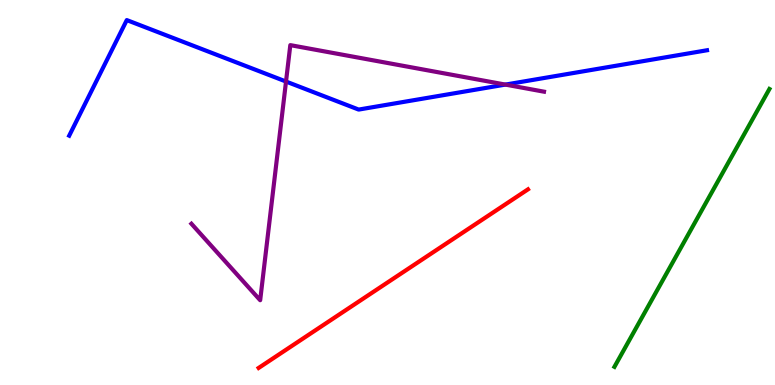[{'lines': ['blue', 'red'], 'intersections': []}, {'lines': ['green', 'red'], 'intersections': []}, {'lines': ['purple', 'red'], 'intersections': []}, {'lines': ['blue', 'green'], 'intersections': []}, {'lines': ['blue', 'purple'], 'intersections': [{'x': 3.69, 'y': 7.88}, {'x': 6.52, 'y': 7.8}]}, {'lines': ['green', 'purple'], 'intersections': []}]